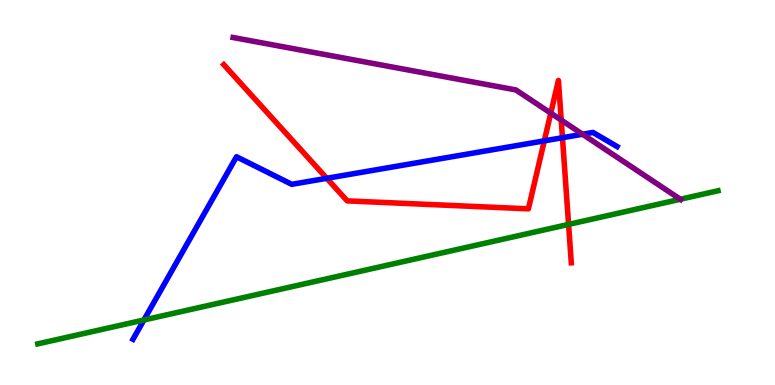[{'lines': ['blue', 'red'], 'intersections': [{'x': 4.22, 'y': 5.37}, {'x': 7.02, 'y': 6.34}, {'x': 7.26, 'y': 6.42}]}, {'lines': ['green', 'red'], 'intersections': [{'x': 7.34, 'y': 4.17}]}, {'lines': ['purple', 'red'], 'intersections': [{'x': 7.11, 'y': 7.06}, {'x': 7.24, 'y': 6.88}]}, {'lines': ['blue', 'green'], 'intersections': [{'x': 1.86, 'y': 1.69}]}, {'lines': ['blue', 'purple'], 'intersections': [{'x': 7.52, 'y': 6.51}]}, {'lines': ['green', 'purple'], 'intersections': [{'x': 8.78, 'y': 4.82}]}]